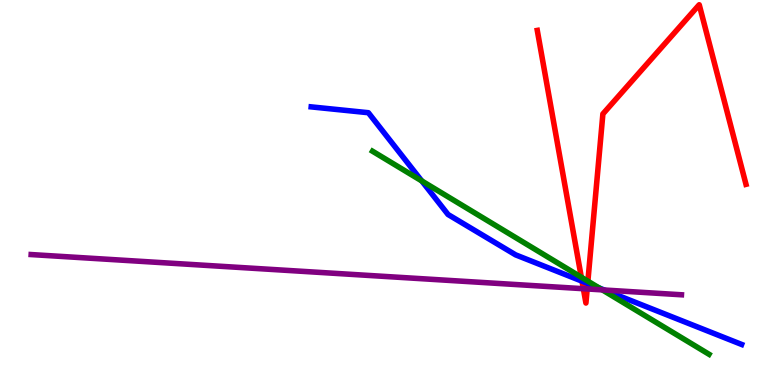[{'lines': ['blue', 'red'], 'intersections': [{'x': 7.51, 'y': 2.7}, {'x': 7.58, 'y': 2.64}]}, {'lines': ['green', 'red'], 'intersections': [{'x': 7.5, 'y': 2.8}, {'x': 7.59, 'y': 2.7}]}, {'lines': ['purple', 'red'], 'intersections': [{'x': 7.53, 'y': 2.5}, {'x': 7.58, 'y': 2.49}]}, {'lines': ['blue', 'green'], 'intersections': [{'x': 5.44, 'y': 5.3}, {'x': 7.73, 'y': 2.52}]}, {'lines': ['blue', 'purple'], 'intersections': [{'x': 7.8, 'y': 2.47}]}, {'lines': ['green', 'purple'], 'intersections': [{'x': 7.77, 'y': 2.47}]}]